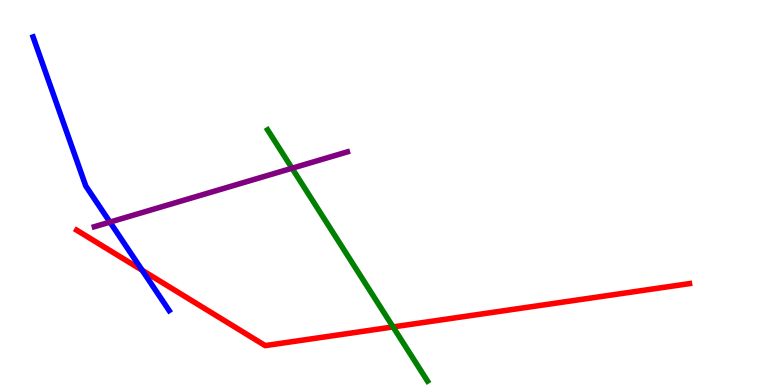[{'lines': ['blue', 'red'], 'intersections': [{'x': 1.83, 'y': 2.98}]}, {'lines': ['green', 'red'], 'intersections': [{'x': 5.07, 'y': 1.51}]}, {'lines': ['purple', 'red'], 'intersections': []}, {'lines': ['blue', 'green'], 'intersections': []}, {'lines': ['blue', 'purple'], 'intersections': [{'x': 1.42, 'y': 4.23}]}, {'lines': ['green', 'purple'], 'intersections': [{'x': 3.77, 'y': 5.63}]}]